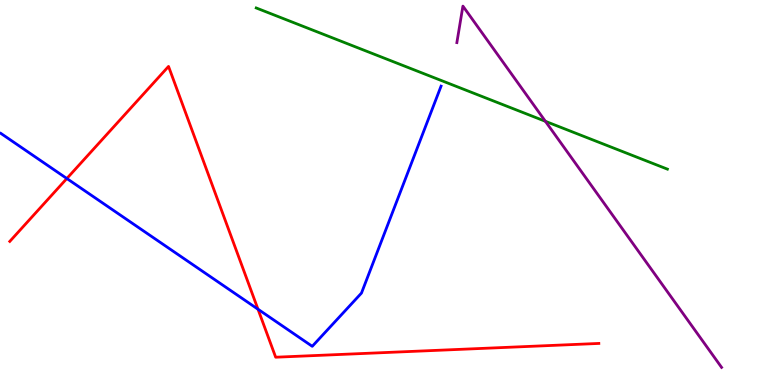[{'lines': ['blue', 'red'], 'intersections': [{'x': 0.863, 'y': 5.36}, {'x': 3.33, 'y': 1.97}]}, {'lines': ['green', 'red'], 'intersections': []}, {'lines': ['purple', 'red'], 'intersections': []}, {'lines': ['blue', 'green'], 'intersections': []}, {'lines': ['blue', 'purple'], 'intersections': []}, {'lines': ['green', 'purple'], 'intersections': [{'x': 7.04, 'y': 6.85}]}]